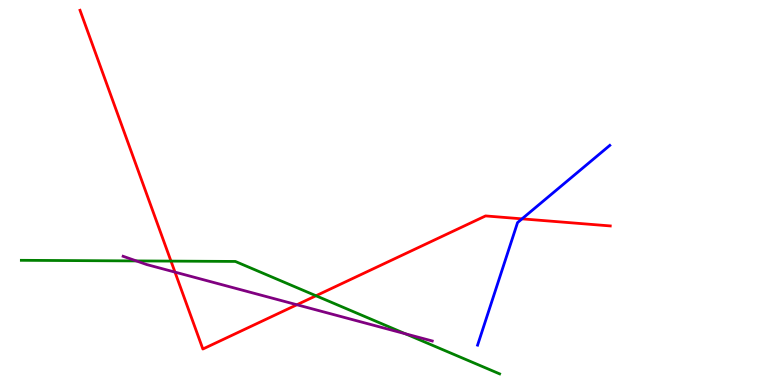[{'lines': ['blue', 'red'], 'intersections': [{'x': 6.74, 'y': 4.32}]}, {'lines': ['green', 'red'], 'intersections': [{'x': 2.21, 'y': 3.22}, {'x': 4.08, 'y': 2.32}]}, {'lines': ['purple', 'red'], 'intersections': [{'x': 2.26, 'y': 2.93}, {'x': 3.83, 'y': 2.08}]}, {'lines': ['blue', 'green'], 'intersections': []}, {'lines': ['blue', 'purple'], 'intersections': []}, {'lines': ['green', 'purple'], 'intersections': [{'x': 1.76, 'y': 3.22}, {'x': 5.23, 'y': 1.33}]}]